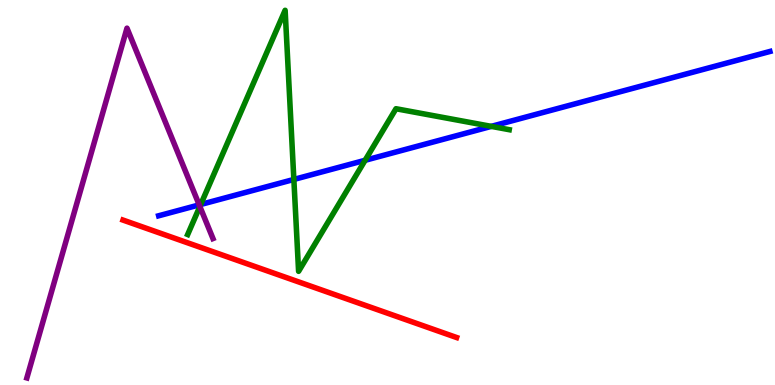[{'lines': ['blue', 'red'], 'intersections': []}, {'lines': ['green', 'red'], 'intersections': []}, {'lines': ['purple', 'red'], 'intersections': []}, {'lines': ['blue', 'green'], 'intersections': [{'x': 2.59, 'y': 4.69}, {'x': 3.79, 'y': 5.34}, {'x': 4.71, 'y': 5.84}, {'x': 6.34, 'y': 6.72}]}, {'lines': ['blue', 'purple'], 'intersections': [{'x': 2.57, 'y': 4.68}]}, {'lines': ['green', 'purple'], 'intersections': [{'x': 2.58, 'y': 4.64}]}]